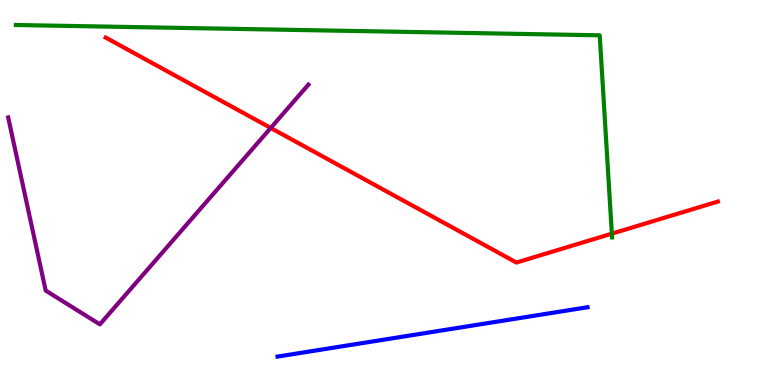[{'lines': ['blue', 'red'], 'intersections': []}, {'lines': ['green', 'red'], 'intersections': [{'x': 7.89, 'y': 3.93}]}, {'lines': ['purple', 'red'], 'intersections': [{'x': 3.49, 'y': 6.68}]}, {'lines': ['blue', 'green'], 'intersections': []}, {'lines': ['blue', 'purple'], 'intersections': []}, {'lines': ['green', 'purple'], 'intersections': []}]